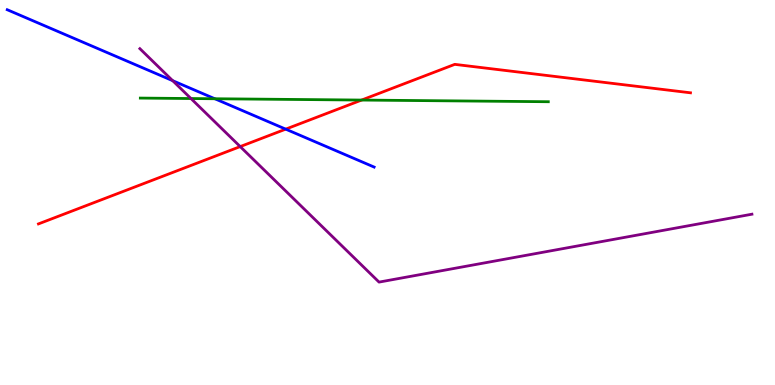[{'lines': ['blue', 'red'], 'intersections': [{'x': 3.69, 'y': 6.65}]}, {'lines': ['green', 'red'], 'intersections': [{'x': 4.67, 'y': 7.4}]}, {'lines': ['purple', 'red'], 'intersections': [{'x': 3.1, 'y': 6.19}]}, {'lines': ['blue', 'green'], 'intersections': [{'x': 2.77, 'y': 7.44}]}, {'lines': ['blue', 'purple'], 'intersections': [{'x': 2.23, 'y': 7.9}]}, {'lines': ['green', 'purple'], 'intersections': [{'x': 2.46, 'y': 7.44}]}]